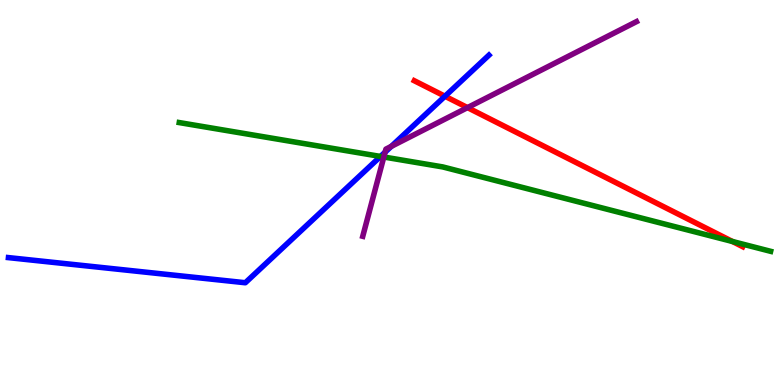[{'lines': ['blue', 'red'], 'intersections': [{'x': 5.74, 'y': 7.5}]}, {'lines': ['green', 'red'], 'intersections': [{'x': 9.45, 'y': 3.73}]}, {'lines': ['purple', 'red'], 'intersections': [{'x': 6.03, 'y': 7.2}]}, {'lines': ['blue', 'green'], 'intersections': [{'x': 4.91, 'y': 5.94}]}, {'lines': ['blue', 'purple'], 'intersections': [{'x': 4.97, 'y': 6.05}, {'x': 5.05, 'y': 6.2}]}, {'lines': ['green', 'purple'], 'intersections': [{'x': 4.95, 'y': 5.92}]}]